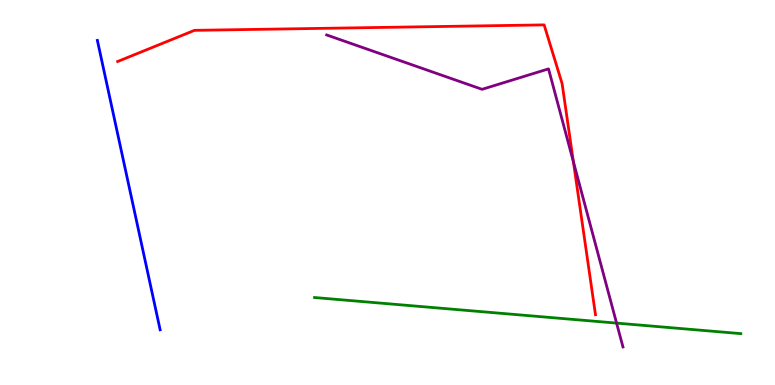[{'lines': ['blue', 'red'], 'intersections': []}, {'lines': ['green', 'red'], 'intersections': []}, {'lines': ['purple', 'red'], 'intersections': [{'x': 7.4, 'y': 5.8}]}, {'lines': ['blue', 'green'], 'intersections': []}, {'lines': ['blue', 'purple'], 'intersections': []}, {'lines': ['green', 'purple'], 'intersections': [{'x': 7.96, 'y': 1.61}]}]